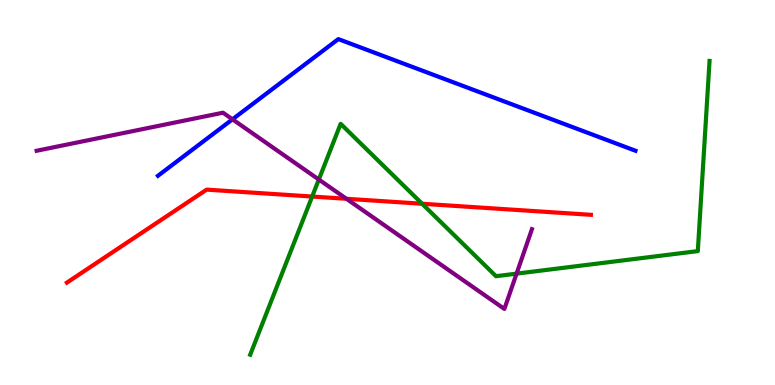[{'lines': ['blue', 'red'], 'intersections': []}, {'lines': ['green', 'red'], 'intersections': [{'x': 4.03, 'y': 4.89}, {'x': 5.45, 'y': 4.71}]}, {'lines': ['purple', 'red'], 'intersections': [{'x': 4.47, 'y': 4.84}]}, {'lines': ['blue', 'green'], 'intersections': []}, {'lines': ['blue', 'purple'], 'intersections': [{'x': 3.0, 'y': 6.9}]}, {'lines': ['green', 'purple'], 'intersections': [{'x': 4.11, 'y': 5.34}, {'x': 6.67, 'y': 2.89}]}]